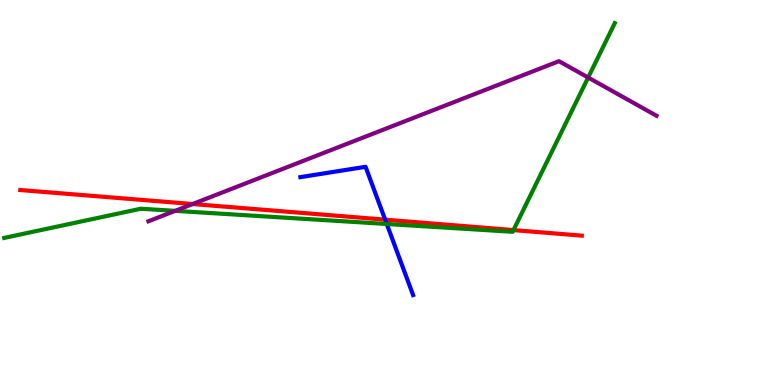[{'lines': ['blue', 'red'], 'intersections': [{'x': 4.97, 'y': 4.29}]}, {'lines': ['green', 'red'], 'intersections': [{'x': 6.63, 'y': 4.02}]}, {'lines': ['purple', 'red'], 'intersections': [{'x': 2.49, 'y': 4.7}]}, {'lines': ['blue', 'green'], 'intersections': [{'x': 4.99, 'y': 4.18}]}, {'lines': ['blue', 'purple'], 'intersections': []}, {'lines': ['green', 'purple'], 'intersections': [{'x': 2.26, 'y': 4.52}, {'x': 7.59, 'y': 7.99}]}]